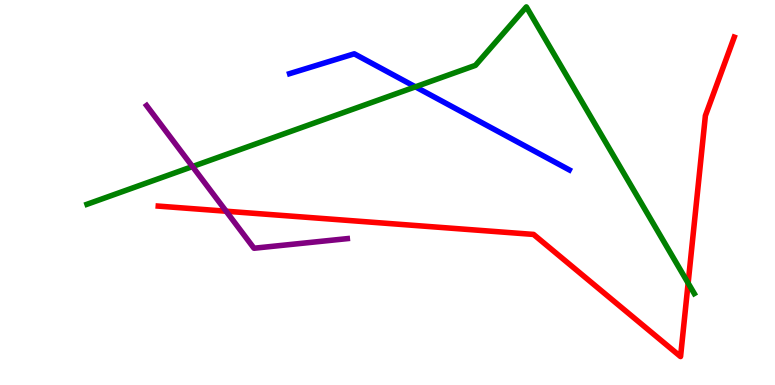[{'lines': ['blue', 'red'], 'intersections': []}, {'lines': ['green', 'red'], 'intersections': [{'x': 8.88, 'y': 2.65}]}, {'lines': ['purple', 'red'], 'intersections': [{'x': 2.92, 'y': 4.51}]}, {'lines': ['blue', 'green'], 'intersections': [{'x': 5.36, 'y': 7.74}]}, {'lines': ['blue', 'purple'], 'intersections': []}, {'lines': ['green', 'purple'], 'intersections': [{'x': 2.48, 'y': 5.67}]}]